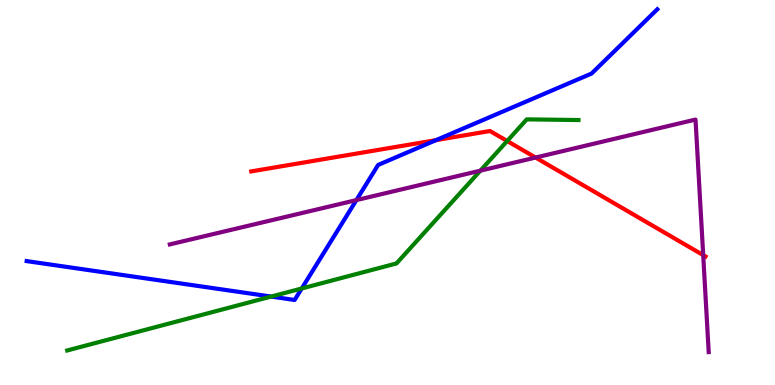[{'lines': ['blue', 'red'], 'intersections': [{'x': 5.63, 'y': 6.36}]}, {'lines': ['green', 'red'], 'intersections': [{'x': 6.54, 'y': 6.34}]}, {'lines': ['purple', 'red'], 'intersections': [{'x': 6.91, 'y': 5.91}, {'x': 9.07, 'y': 3.37}]}, {'lines': ['blue', 'green'], 'intersections': [{'x': 3.5, 'y': 2.3}, {'x': 3.89, 'y': 2.51}]}, {'lines': ['blue', 'purple'], 'intersections': [{'x': 4.6, 'y': 4.8}]}, {'lines': ['green', 'purple'], 'intersections': [{'x': 6.2, 'y': 5.57}]}]